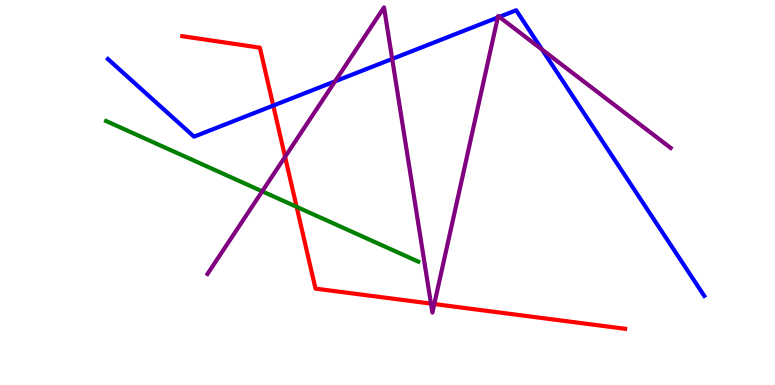[{'lines': ['blue', 'red'], 'intersections': [{'x': 3.53, 'y': 7.26}]}, {'lines': ['green', 'red'], 'intersections': [{'x': 3.83, 'y': 4.63}]}, {'lines': ['purple', 'red'], 'intersections': [{'x': 3.68, 'y': 5.93}, {'x': 5.56, 'y': 2.11}, {'x': 5.6, 'y': 2.1}]}, {'lines': ['blue', 'green'], 'intersections': []}, {'lines': ['blue', 'purple'], 'intersections': [{'x': 4.32, 'y': 7.89}, {'x': 5.06, 'y': 8.47}, {'x': 6.42, 'y': 9.55}, {'x': 6.44, 'y': 9.56}, {'x': 6.99, 'y': 8.71}]}, {'lines': ['green', 'purple'], 'intersections': [{'x': 3.38, 'y': 5.03}]}]